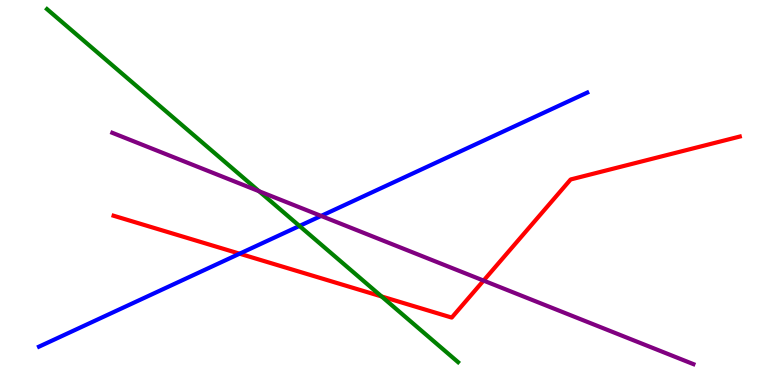[{'lines': ['blue', 'red'], 'intersections': [{'x': 3.09, 'y': 3.41}]}, {'lines': ['green', 'red'], 'intersections': [{'x': 4.92, 'y': 2.3}]}, {'lines': ['purple', 'red'], 'intersections': [{'x': 6.24, 'y': 2.71}]}, {'lines': ['blue', 'green'], 'intersections': [{'x': 3.86, 'y': 4.13}]}, {'lines': ['blue', 'purple'], 'intersections': [{'x': 4.14, 'y': 4.39}]}, {'lines': ['green', 'purple'], 'intersections': [{'x': 3.34, 'y': 5.03}]}]